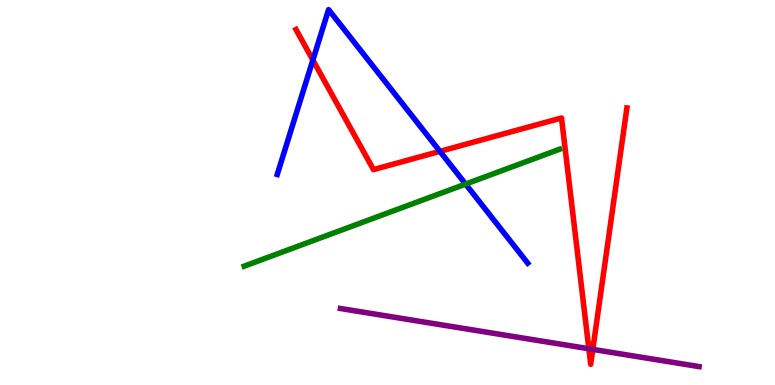[{'lines': ['blue', 'red'], 'intersections': [{'x': 4.04, 'y': 8.44}, {'x': 5.68, 'y': 6.07}]}, {'lines': ['green', 'red'], 'intersections': []}, {'lines': ['purple', 'red'], 'intersections': [{'x': 7.6, 'y': 0.942}, {'x': 7.65, 'y': 0.925}]}, {'lines': ['blue', 'green'], 'intersections': [{'x': 6.01, 'y': 5.22}]}, {'lines': ['blue', 'purple'], 'intersections': []}, {'lines': ['green', 'purple'], 'intersections': []}]